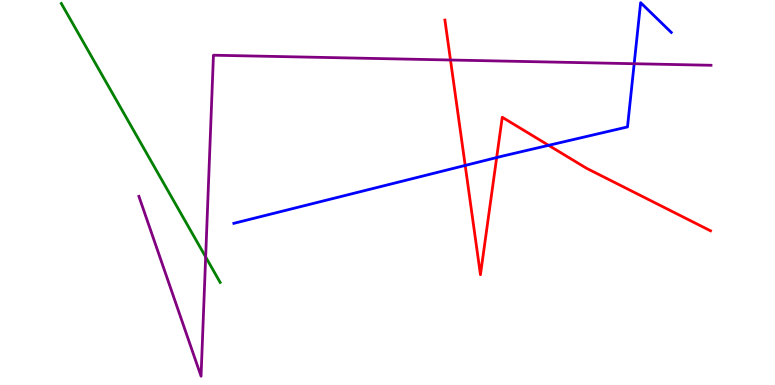[{'lines': ['blue', 'red'], 'intersections': [{'x': 6.0, 'y': 5.7}, {'x': 6.41, 'y': 5.91}, {'x': 7.08, 'y': 6.23}]}, {'lines': ['green', 'red'], 'intersections': []}, {'lines': ['purple', 'red'], 'intersections': [{'x': 5.81, 'y': 8.44}]}, {'lines': ['blue', 'green'], 'intersections': []}, {'lines': ['blue', 'purple'], 'intersections': [{'x': 8.18, 'y': 8.34}]}, {'lines': ['green', 'purple'], 'intersections': [{'x': 2.65, 'y': 3.33}]}]